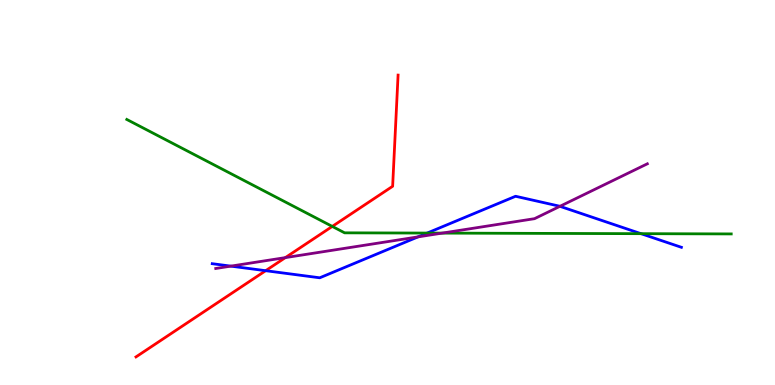[{'lines': ['blue', 'red'], 'intersections': [{'x': 3.43, 'y': 2.97}]}, {'lines': ['green', 'red'], 'intersections': [{'x': 4.29, 'y': 4.12}]}, {'lines': ['purple', 'red'], 'intersections': [{'x': 3.68, 'y': 3.31}]}, {'lines': ['blue', 'green'], 'intersections': [{'x': 5.51, 'y': 3.95}, {'x': 8.27, 'y': 3.93}]}, {'lines': ['blue', 'purple'], 'intersections': [{'x': 2.98, 'y': 3.09}, {'x': 5.39, 'y': 3.85}, {'x': 7.23, 'y': 4.64}]}, {'lines': ['green', 'purple'], 'intersections': [{'x': 5.71, 'y': 3.95}]}]